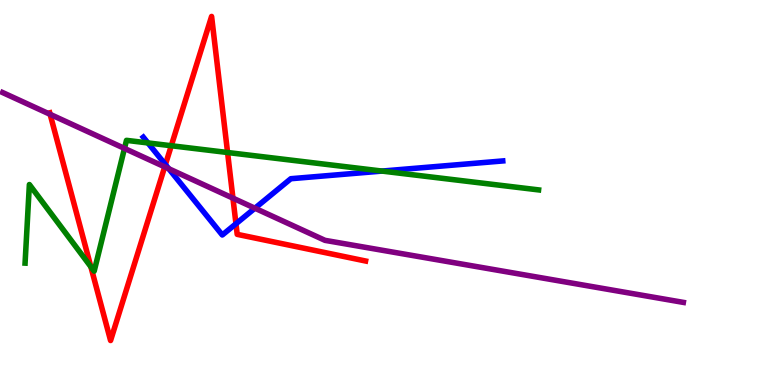[{'lines': ['blue', 'red'], 'intersections': [{'x': 2.13, 'y': 5.73}, {'x': 3.04, 'y': 4.19}]}, {'lines': ['green', 'red'], 'intersections': [{'x': 1.17, 'y': 3.07}, {'x': 2.21, 'y': 6.21}, {'x': 2.94, 'y': 6.04}]}, {'lines': ['purple', 'red'], 'intersections': [{'x': 0.647, 'y': 7.03}, {'x': 2.13, 'y': 5.67}, {'x': 3.01, 'y': 4.85}]}, {'lines': ['blue', 'green'], 'intersections': [{'x': 1.91, 'y': 6.29}, {'x': 4.93, 'y': 5.56}]}, {'lines': ['blue', 'purple'], 'intersections': [{'x': 2.18, 'y': 5.62}, {'x': 3.29, 'y': 4.59}]}, {'lines': ['green', 'purple'], 'intersections': [{'x': 1.61, 'y': 6.15}]}]